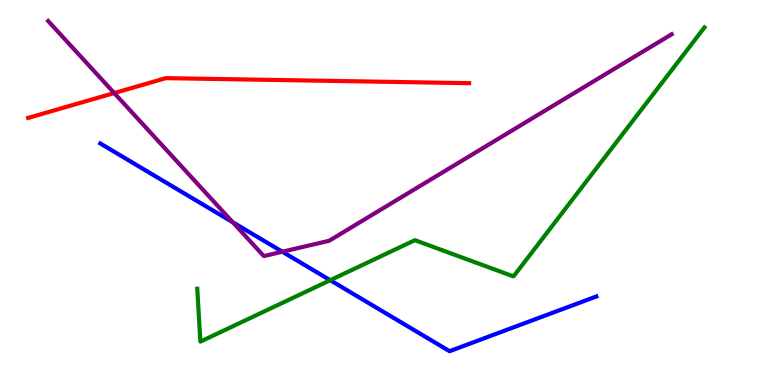[{'lines': ['blue', 'red'], 'intersections': []}, {'lines': ['green', 'red'], 'intersections': []}, {'lines': ['purple', 'red'], 'intersections': [{'x': 1.47, 'y': 7.58}]}, {'lines': ['blue', 'green'], 'intersections': [{'x': 4.26, 'y': 2.72}]}, {'lines': ['blue', 'purple'], 'intersections': [{'x': 3.0, 'y': 4.23}, {'x': 3.64, 'y': 3.46}]}, {'lines': ['green', 'purple'], 'intersections': []}]